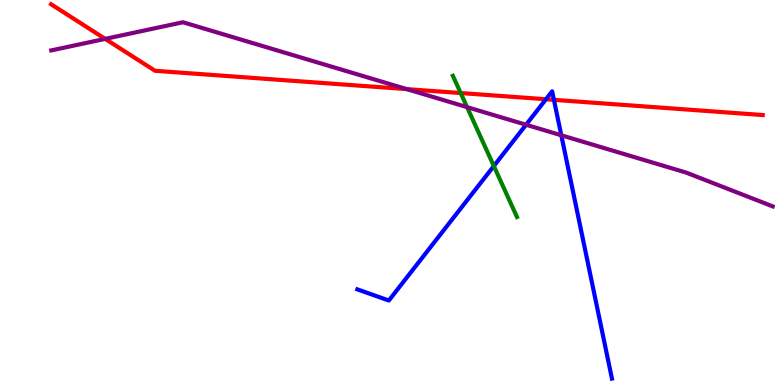[{'lines': ['blue', 'red'], 'intersections': [{'x': 7.04, 'y': 7.42}, {'x': 7.15, 'y': 7.41}]}, {'lines': ['green', 'red'], 'intersections': [{'x': 5.94, 'y': 7.58}]}, {'lines': ['purple', 'red'], 'intersections': [{'x': 1.36, 'y': 8.99}, {'x': 5.25, 'y': 7.69}]}, {'lines': ['blue', 'green'], 'intersections': [{'x': 6.37, 'y': 5.69}]}, {'lines': ['blue', 'purple'], 'intersections': [{'x': 6.79, 'y': 6.76}, {'x': 7.24, 'y': 6.49}]}, {'lines': ['green', 'purple'], 'intersections': [{'x': 6.03, 'y': 7.22}]}]